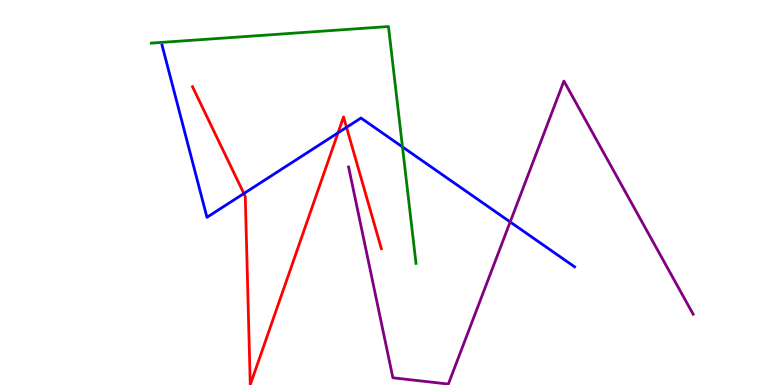[{'lines': ['blue', 'red'], 'intersections': [{'x': 3.15, 'y': 4.97}, {'x': 4.36, 'y': 6.55}, {'x': 4.47, 'y': 6.69}]}, {'lines': ['green', 'red'], 'intersections': []}, {'lines': ['purple', 'red'], 'intersections': []}, {'lines': ['blue', 'green'], 'intersections': [{'x': 5.19, 'y': 6.18}]}, {'lines': ['blue', 'purple'], 'intersections': [{'x': 6.58, 'y': 4.24}]}, {'lines': ['green', 'purple'], 'intersections': []}]